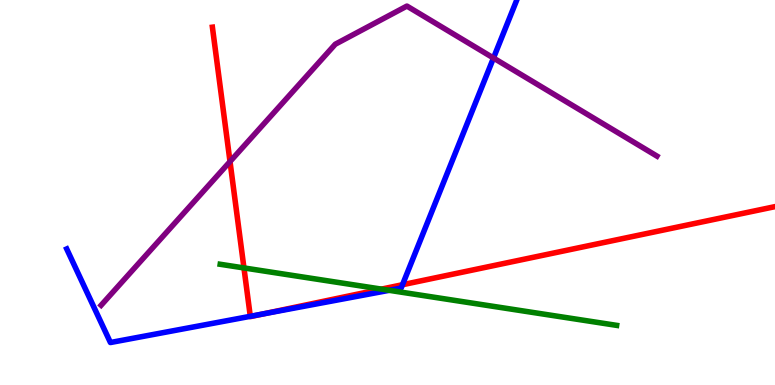[{'lines': ['blue', 'red'], 'intersections': [{'x': 3.23, 'y': 1.78}, {'x': 3.41, 'y': 1.85}, {'x': 5.19, 'y': 2.6}]}, {'lines': ['green', 'red'], 'intersections': [{'x': 3.15, 'y': 3.04}, {'x': 4.92, 'y': 2.49}]}, {'lines': ['purple', 'red'], 'intersections': [{'x': 2.97, 'y': 5.8}]}, {'lines': ['blue', 'green'], 'intersections': [{'x': 5.02, 'y': 2.46}]}, {'lines': ['blue', 'purple'], 'intersections': [{'x': 6.37, 'y': 8.49}]}, {'lines': ['green', 'purple'], 'intersections': []}]